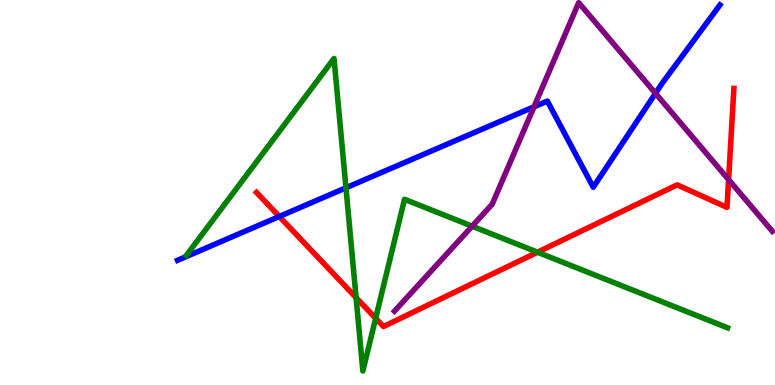[{'lines': ['blue', 'red'], 'intersections': [{'x': 3.6, 'y': 4.38}]}, {'lines': ['green', 'red'], 'intersections': [{'x': 4.59, 'y': 2.27}, {'x': 4.85, 'y': 1.73}, {'x': 6.94, 'y': 3.45}]}, {'lines': ['purple', 'red'], 'intersections': [{'x': 9.4, 'y': 5.33}]}, {'lines': ['blue', 'green'], 'intersections': [{'x': 4.46, 'y': 5.12}]}, {'lines': ['blue', 'purple'], 'intersections': [{'x': 6.89, 'y': 7.23}, {'x': 8.46, 'y': 7.58}]}, {'lines': ['green', 'purple'], 'intersections': [{'x': 6.09, 'y': 4.12}]}]